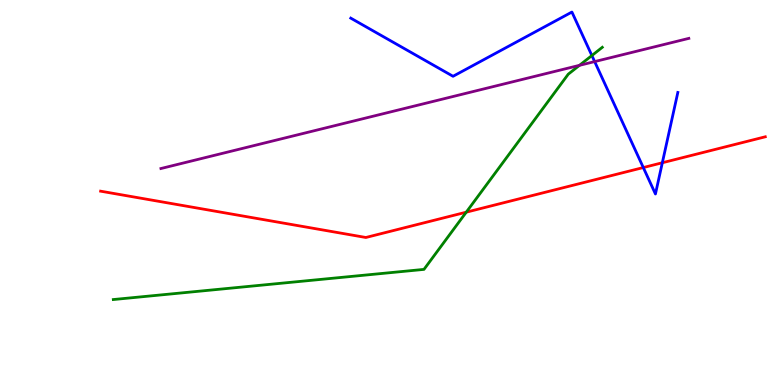[{'lines': ['blue', 'red'], 'intersections': [{'x': 8.3, 'y': 5.65}, {'x': 8.55, 'y': 5.77}]}, {'lines': ['green', 'red'], 'intersections': [{'x': 6.02, 'y': 4.49}]}, {'lines': ['purple', 'red'], 'intersections': []}, {'lines': ['blue', 'green'], 'intersections': [{'x': 7.64, 'y': 8.56}]}, {'lines': ['blue', 'purple'], 'intersections': [{'x': 7.67, 'y': 8.4}]}, {'lines': ['green', 'purple'], 'intersections': [{'x': 7.48, 'y': 8.3}]}]